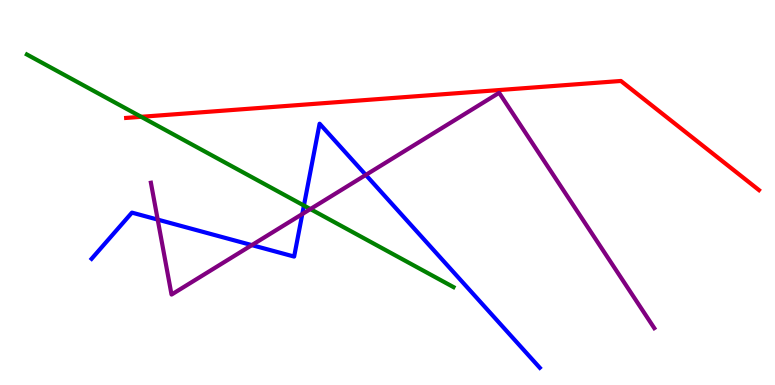[{'lines': ['blue', 'red'], 'intersections': []}, {'lines': ['green', 'red'], 'intersections': [{'x': 1.82, 'y': 6.97}]}, {'lines': ['purple', 'red'], 'intersections': []}, {'lines': ['blue', 'green'], 'intersections': [{'x': 3.92, 'y': 4.66}]}, {'lines': ['blue', 'purple'], 'intersections': [{'x': 2.03, 'y': 4.3}, {'x': 3.25, 'y': 3.63}, {'x': 3.9, 'y': 4.44}, {'x': 4.72, 'y': 5.46}]}, {'lines': ['green', 'purple'], 'intersections': [{'x': 4.0, 'y': 4.57}]}]